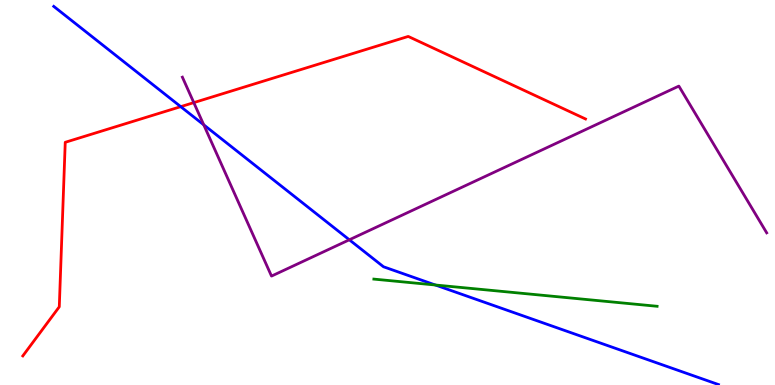[{'lines': ['blue', 'red'], 'intersections': [{'x': 2.33, 'y': 7.23}]}, {'lines': ['green', 'red'], 'intersections': []}, {'lines': ['purple', 'red'], 'intersections': [{'x': 2.5, 'y': 7.33}]}, {'lines': ['blue', 'green'], 'intersections': [{'x': 5.62, 'y': 2.6}]}, {'lines': ['blue', 'purple'], 'intersections': [{'x': 2.63, 'y': 6.76}, {'x': 4.51, 'y': 3.77}]}, {'lines': ['green', 'purple'], 'intersections': []}]